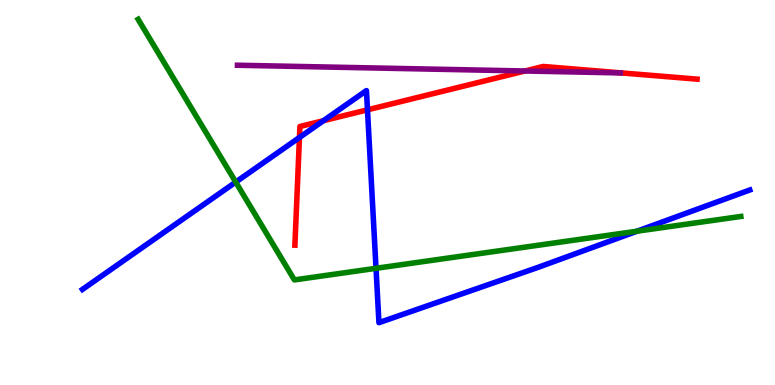[{'lines': ['blue', 'red'], 'intersections': [{'x': 3.86, 'y': 6.43}, {'x': 4.17, 'y': 6.87}, {'x': 4.74, 'y': 7.15}]}, {'lines': ['green', 'red'], 'intersections': []}, {'lines': ['purple', 'red'], 'intersections': [{'x': 6.77, 'y': 8.16}]}, {'lines': ['blue', 'green'], 'intersections': [{'x': 3.04, 'y': 5.27}, {'x': 4.85, 'y': 3.03}, {'x': 8.22, 'y': 3.99}]}, {'lines': ['blue', 'purple'], 'intersections': []}, {'lines': ['green', 'purple'], 'intersections': []}]